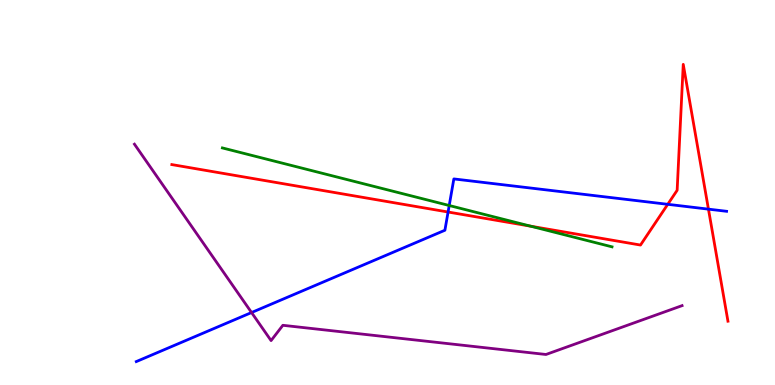[{'lines': ['blue', 'red'], 'intersections': [{'x': 5.78, 'y': 4.49}, {'x': 8.62, 'y': 4.69}, {'x': 9.14, 'y': 4.57}]}, {'lines': ['green', 'red'], 'intersections': [{'x': 6.85, 'y': 4.12}]}, {'lines': ['purple', 'red'], 'intersections': []}, {'lines': ['blue', 'green'], 'intersections': [{'x': 5.8, 'y': 4.66}]}, {'lines': ['blue', 'purple'], 'intersections': [{'x': 3.25, 'y': 1.88}]}, {'lines': ['green', 'purple'], 'intersections': []}]